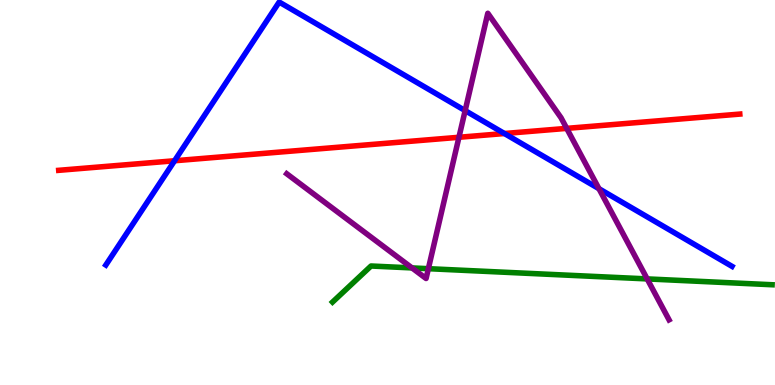[{'lines': ['blue', 'red'], 'intersections': [{'x': 2.25, 'y': 5.82}, {'x': 6.51, 'y': 6.53}]}, {'lines': ['green', 'red'], 'intersections': []}, {'lines': ['purple', 'red'], 'intersections': [{'x': 5.92, 'y': 6.43}, {'x': 7.31, 'y': 6.67}]}, {'lines': ['blue', 'green'], 'intersections': []}, {'lines': ['blue', 'purple'], 'intersections': [{'x': 6.0, 'y': 7.13}, {'x': 7.73, 'y': 5.1}]}, {'lines': ['green', 'purple'], 'intersections': [{'x': 5.32, 'y': 3.04}, {'x': 5.53, 'y': 3.02}, {'x': 8.35, 'y': 2.76}]}]